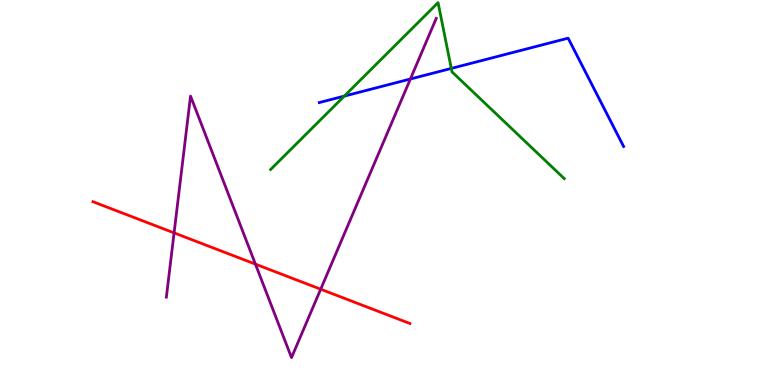[{'lines': ['blue', 'red'], 'intersections': []}, {'lines': ['green', 'red'], 'intersections': []}, {'lines': ['purple', 'red'], 'intersections': [{'x': 2.25, 'y': 3.95}, {'x': 3.3, 'y': 3.14}, {'x': 4.14, 'y': 2.49}]}, {'lines': ['blue', 'green'], 'intersections': [{'x': 4.44, 'y': 7.5}, {'x': 5.82, 'y': 8.22}]}, {'lines': ['blue', 'purple'], 'intersections': [{'x': 5.3, 'y': 7.95}]}, {'lines': ['green', 'purple'], 'intersections': []}]